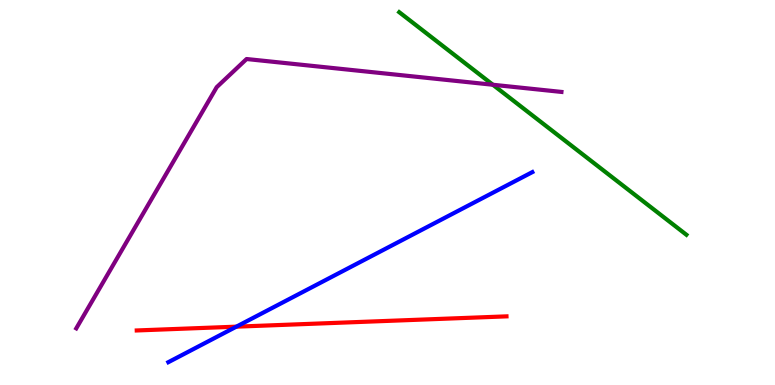[{'lines': ['blue', 'red'], 'intersections': [{'x': 3.05, 'y': 1.52}]}, {'lines': ['green', 'red'], 'intersections': []}, {'lines': ['purple', 'red'], 'intersections': []}, {'lines': ['blue', 'green'], 'intersections': []}, {'lines': ['blue', 'purple'], 'intersections': []}, {'lines': ['green', 'purple'], 'intersections': [{'x': 6.36, 'y': 7.8}]}]